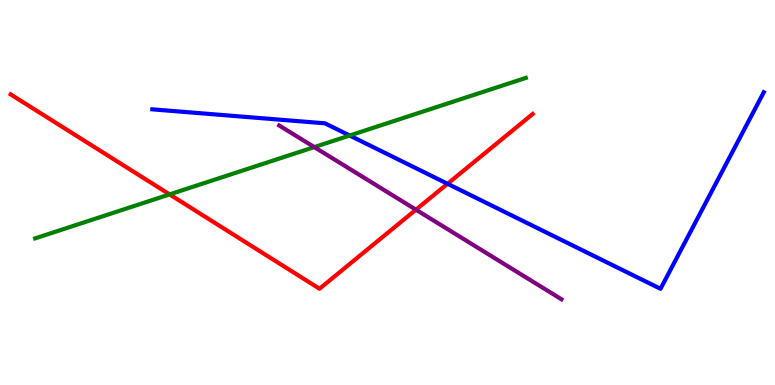[{'lines': ['blue', 'red'], 'intersections': [{'x': 5.77, 'y': 5.23}]}, {'lines': ['green', 'red'], 'intersections': [{'x': 2.19, 'y': 4.95}]}, {'lines': ['purple', 'red'], 'intersections': [{'x': 5.37, 'y': 4.55}]}, {'lines': ['blue', 'green'], 'intersections': [{'x': 4.51, 'y': 6.48}]}, {'lines': ['blue', 'purple'], 'intersections': []}, {'lines': ['green', 'purple'], 'intersections': [{'x': 4.06, 'y': 6.18}]}]